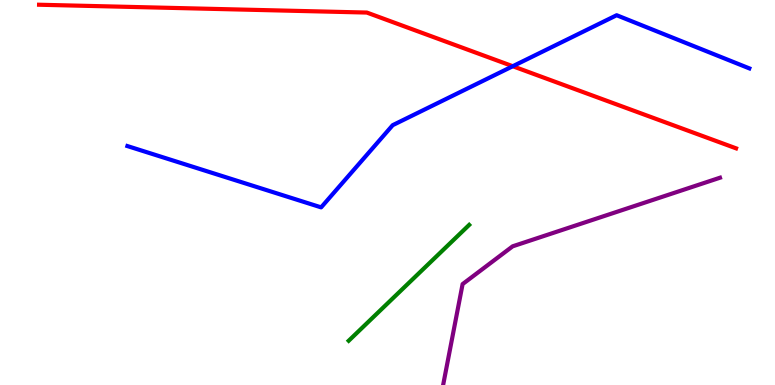[{'lines': ['blue', 'red'], 'intersections': [{'x': 6.62, 'y': 8.28}]}, {'lines': ['green', 'red'], 'intersections': []}, {'lines': ['purple', 'red'], 'intersections': []}, {'lines': ['blue', 'green'], 'intersections': []}, {'lines': ['blue', 'purple'], 'intersections': []}, {'lines': ['green', 'purple'], 'intersections': []}]